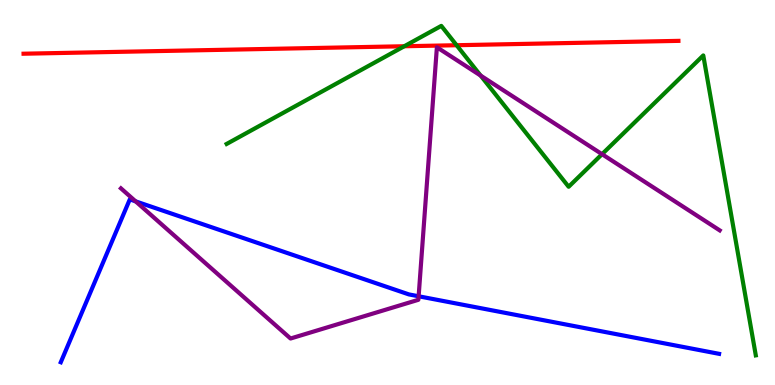[{'lines': ['blue', 'red'], 'intersections': []}, {'lines': ['green', 'red'], 'intersections': [{'x': 5.22, 'y': 8.8}, {'x': 5.89, 'y': 8.83}]}, {'lines': ['purple', 'red'], 'intersections': []}, {'lines': ['blue', 'green'], 'intersections': []}, {'lines': ['blue', 'purple'], 'intersections': [{'x': 1.75, 'y': 4.77}, {'x': 5.4, 'y': 2.3}]}, {'lines': ['green', 'purple'], 'intersections': [{'x': 6.2, 'y': 8.04}, {'x': 7.77, 'y': 6.0}]}]